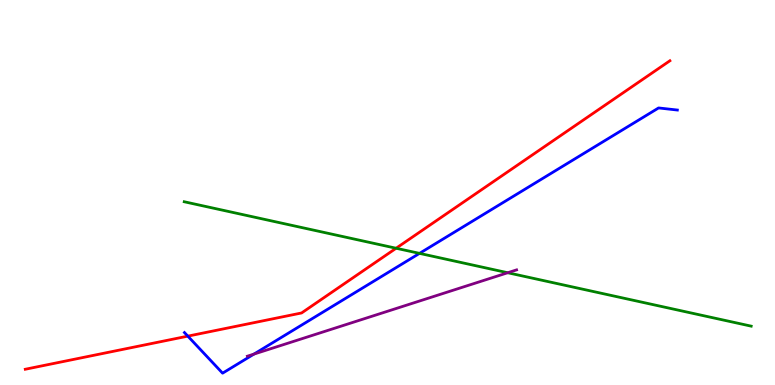[{'lines': ['blue', 'red'], 'intersections': [{'x': 2.42, 'y': 1.27}]}, {'lines': ['green', 'red'], 'intersections': [{'x': 5.11, 'y': 3.55}]}, {'lines': ['purple', 'red'], 'intersections': []}, {'lines': ['blue', 'green'], 'intersections': [{'x': 5.41, 'y': 3.42}]}, {'lines': ['blue', 'purple'], 'intersections': [{'x': 3.28, 'y': 0.803}]}, {'lines': ['green', 'purple'], 'intersections': [{'x': 6.55, 'y': 2.92}]}]